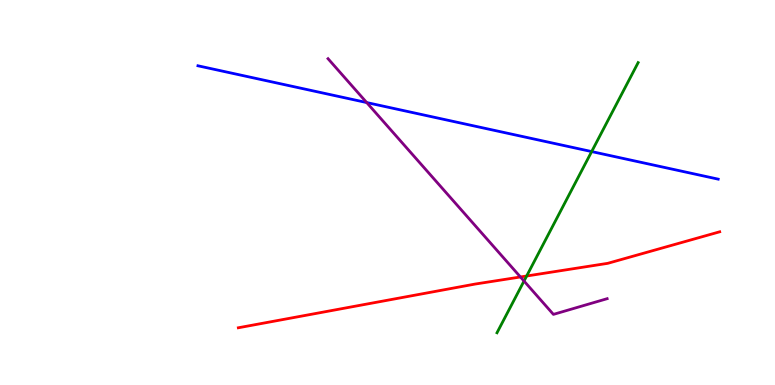[{'lines': ['blue', 'red'], 'intersections': []}, {'lines': ['green', 'red'], 'intersections': [{'x': 6.8, 'y': 2.83}]}, {'lines': ['purple', 'red'], 'intersections': [{'x': 6.72, 'y': 2.81}]}, {'lines': ['blue', 'green'], 'intersections': [{'x': 7.63, 'y': 6.06}]}, {'lines': ['blue', 'purple'], 'intersections': [{'x': 4.73, 'y': 7.34}]}, {'lines': ['green', 'purple'], 'intersections': [{'x': 6.76, 'y': 2.7}]}]